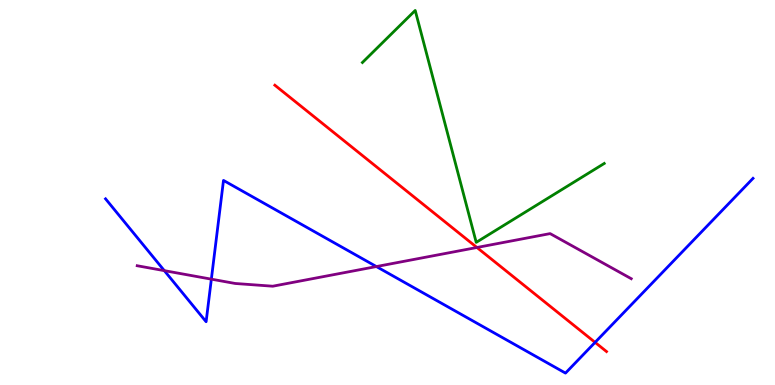[{'lines': ['blue', 'red'], 'intersections': [{'x': 7.68, 'y': 1.11}]}, {'lines': ['green', 'red'], 'intersections': []}, {'lines': ['purple', 'red'], 'intersections': [{'x': 6.15, 'y': 3.57}]}, {'lines': ['blue', 'green'], 'intersections': []}, {'lines': ['blue', 'purple'], 'intersections': [{'x': 2.12, 'y': 2.97}, {'x': 2.73, 'y': 2.75}, {'x': 4.86, 'y': 3.08}]}, {'lines': ['green', 'purple'], 'intersections': []}]